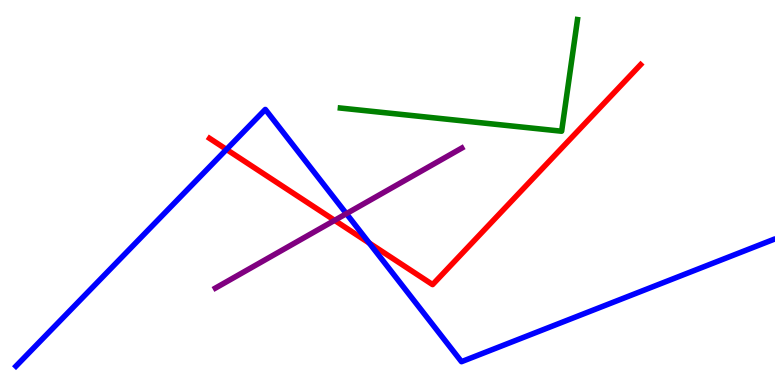[{'lines': ['blue', 'red'], 'intersections': [{'x': 2.92, 'y': 6.12}, {'x': 4.76, 'y': 3.69}]}, {'lines': ['green', 'red'], 'intersections': []}, {'lines': ['purple', 'red'], 'intersections': [{'x': 4.32, 'y': 4.28}]}, {'lines': ['blue', 'green'], 'intersections': []}, {'lines': ['blue', 'purple'], 'intersections': [{'x': 4.47, 'y': 4.45}]}, {'lines': ['green', 'purple'], 'intersections': []}]